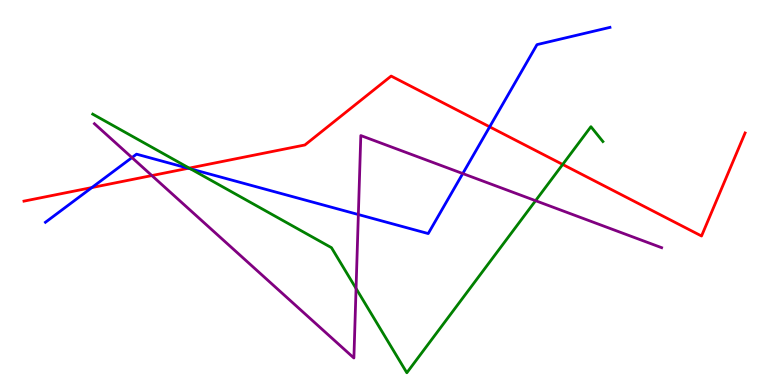[{'lines': ['blue', 'red'], 'intersections': [{'x': 1.19, 'y': 5.13}, {'x': 2.43, 'y': 5.63}, {'x': 6.32, 'y': 6.71}]}, {'lines': ['green', 'red'], 'intersections': [{'x': 2.44, 'y': 5.63}, {'x': 7.26, 'y': 5.73}]}, {'lines': ['purple', 'red'], 'intersections': [{'x': 1.96, 'y': 5.44}]}, {'lines': ['blue', 'green'], 'intersections': [{'x': 2.46, 'y': 5.61}]}, {'lines': ['blue', 'purple'], 'intersections': [{'x': 1.7, 'y': 5.91}, {'x': 4.62, 'y': 4.43}, {'x': 5.97, 'y': 5.49}]}, {'lines': ['green', 'purple'], 'intersections': [{'x': 4.59, 'y': 2.51}, {'x': 6.91, 'y': 4.79}]}]